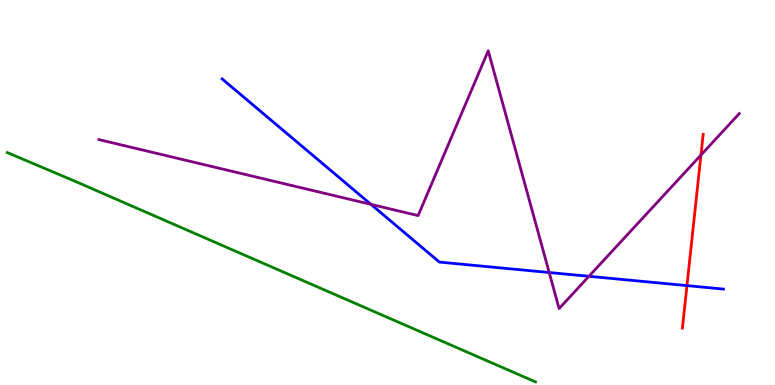[{'lines': ['blue', 'red'], 'intersections': [{'x': 8.86, 'y': 2.58}]}, {'lines': ['green', 'red'], 'intersections': []}, {'lines': ['purple', 'red'], 'intersections': [{'x': 9.04, 'y': 5.97}]}, {'lines': ['blue', 'green'], 'intersections': []}, {'lines': ['blue', 'purple'], 'intersections': [{'x': 4.79, 'y': 4.69}, {'x': 7.09, 'y': 2.92}, {'x': 7.6, 'y': 2.82}]}, {'lines': ['green', 'purple'], 'intersections': []}]